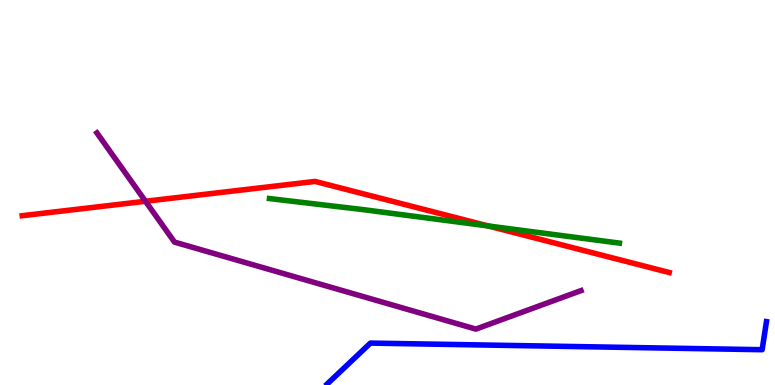[{'lines': ['blue', 'red'], 'intersections': []}, {'lines': ['green', 'red'], 'intersections': [{'x': 6.3, 'y': 4.13}]}, {'lines': ['purple', 'red'], 'intersections': [{'x': 1.88, 'y': 4.77}]}, {'lines': ['blue', 'green'], 'intersections': []}, {'lines': ['blue', 'purple'], 'intersections': []}, {'lines': ['green', 'purple'], 'intersections': []}]